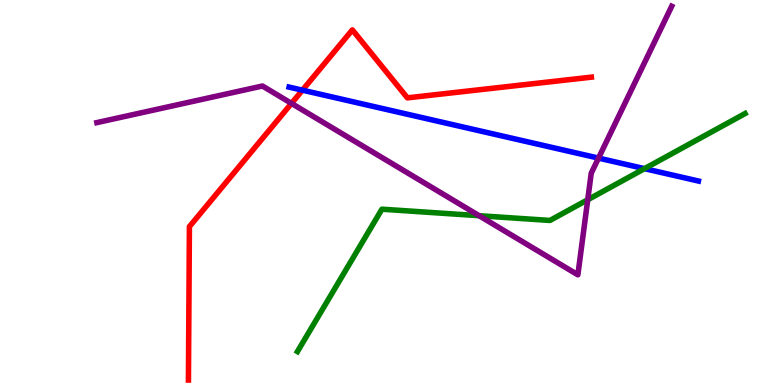[{'lines': ['blue', 'red'], 'intersections': [{'x': 3.9, 'y': 7.66}]}, {'lines': ['green', 'red'], 'intersections': []}, {'lines': ['purple', 'red'], 'intersections': [{'x': 3.76, 'y': 7.31}]}, {'lines': ['blue', 'green'], 'intersections': [{'x': 8.32, 'y': 5.62}]}, {'lines': ['blue', 'purple'], 'intersections': [{'x': 7.72, 'y': 5.89}]}, {'lines': ['green', 'purple'], 'intersections': [{'x': 6.18, 'y': 4.4}, {'x': 7.58, 'y': 4.81}]}]